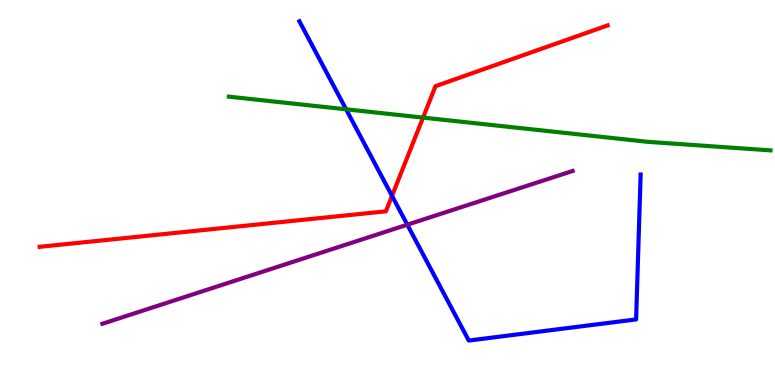[{'lines': ['blue', 'red'], 'intersections': [{'x': 5.06, 'y': 4.91}]}, {'lines': ['green', 'red'], 'intersections': [{'x': 5.46, 'y': 6.95}]}, {'lines': ['purple', 'red'], 'intersections': []}, {'lines': ['blue', 'green'], 'intersections': [{'x': 4.47, 'y': 7.16}]}, {'lines': ['blue', 'purple'], 'intersections': [{'x': 5.26, 'y': 4.16}]}, {'lines': ['green', 'purple'], 'intersections': []}]